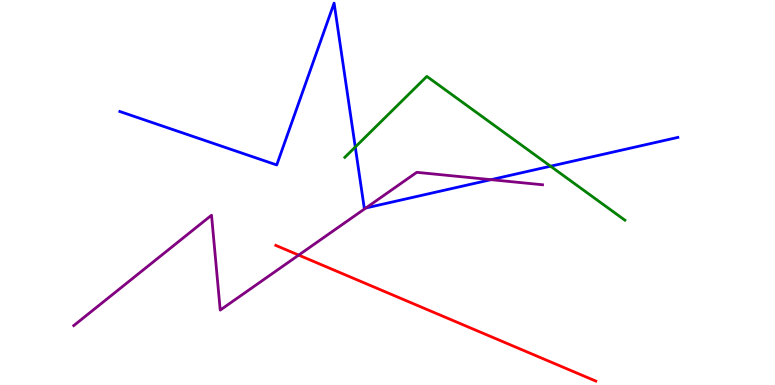[{'lines': ['blue', 'red'], 'intersections': []}, {'lines': ['green', 'red'], 'intersections': []}, {'lines': ['purple', 'red'], 'intersections': [{'x': 3.85, 'y': 3.37}]}, {'lines': ['blue', 'green'], 'intersections': [{'x': 4.58, 'y': 6.18}, {'x': 7.1, 'y': 5.68}]}, {'lines': ['blue', 'purple'], 'intersections': [{'x': 4.72, 'y': 4.6}, {'x': 6.34, 'y': 5.33}]}, {'lines': ['green', 'purple'], 'intersections': []}]